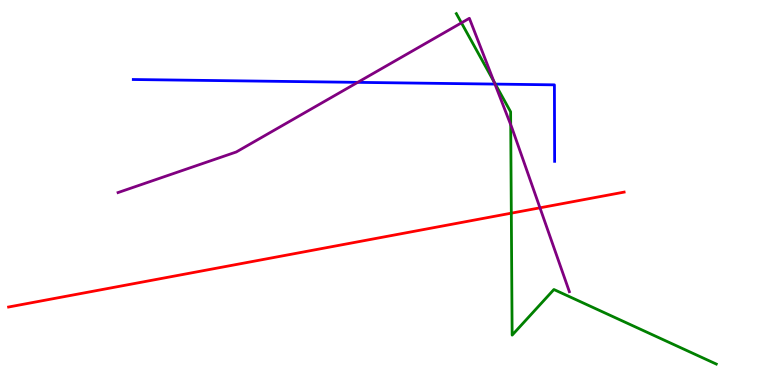[{'lines': ['blue', 'red'], 'intersections': []}, {'lines': ['green', 'red'], 'intersections': [{'x': 6.6, 'y': 4.46}]}, {'lines': ['purple', 'red'], 'intersections': [{'x': 6.97, 'y': 4.6}]}, {'lines': ['blue', 'green'], 'intersections': [{'x': 6.39, 'y': 7.82}]}, {'lines': ['blue', 'purple'], 'intersections': [{'x': 4.62, 'y': 7.86}, {'x': 6.39, 'y': 7.82}]}, {'lines': ['green', 'purple'], 'intersections': [{'x': 5.95, 'y': 9.41}, {'x': 6.37, 'y': 7.88}, {'x': 6.59, 'y': 6.76}]}]